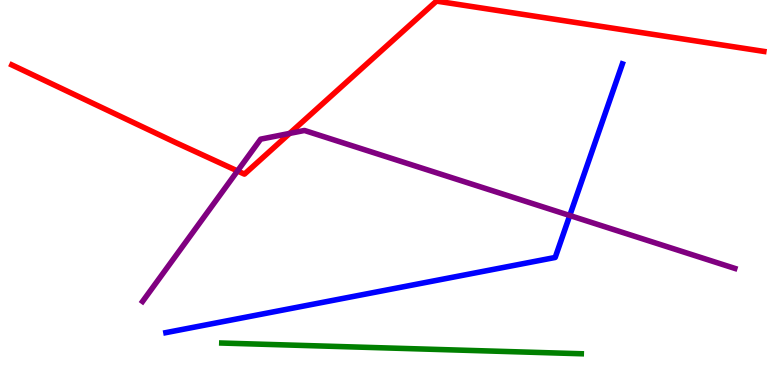[{'lines': ['blue', 'red'], 'intersections': []}, {'lines': ['green', 'red'], 'intersections': []}, {'lines': ['purple', 'red'], 'intersections': [{'x': 3.06, 'y': 5.56}, {'x': 3.74, 'y': 6.53}]}, {'lines': ['blue', 'green'], 'intersections': []}, {'lines': ['blue', 'purple'], 'intersections': [{'x': 7.35, 'y': 4.4}]}, {'lines': ['green', 'purple'], 'intersections': []}]